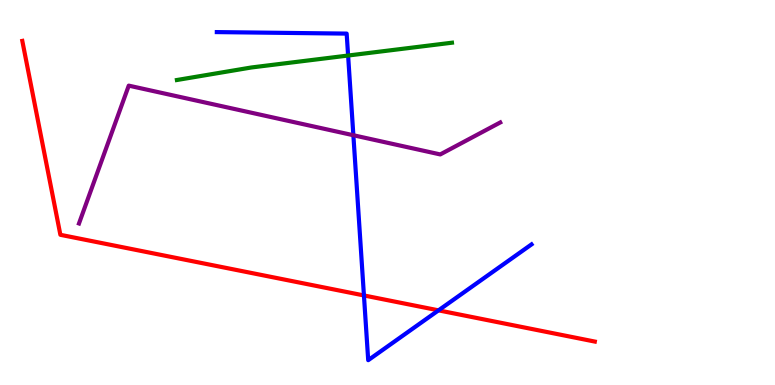[{'lines': ['blue', 'red'], 'intersections': [{'x': 4.7, 'y': 2.33}, {'x': 5.66, 'y': 1.94}]}, {'lines': ['green', 'red'], 'intersections': []}, {'lines': ['purple', 'red'], 'intersections': []}, {'lines': ['blue', 'green'], 'intersections': [{'x': 4.49, 'y': 8.56}]}, {'lines': ['blue', 'purple'], 'intersections': [{'x': 4.56, 'y': 6.49}]}, {'lines': ['green', 'purple'], 'intersections': []}]